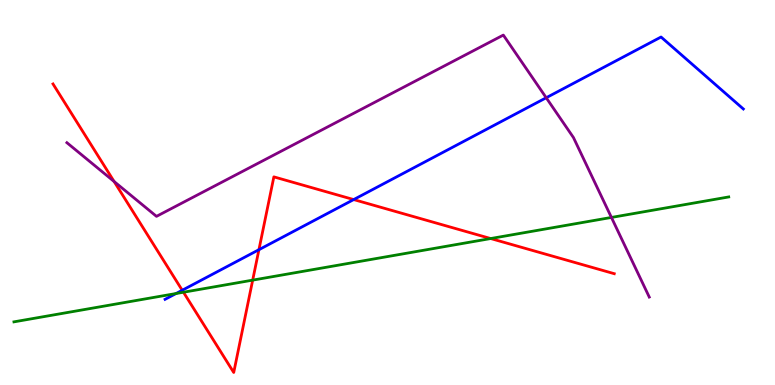[{'lines': ['blue', 'red'], 'intersections': [{'x': 2.35, 'y': 2.46}, {'x': 3.34, 'y': 3.51}, {'x': 4.56, 'y': 4.82}]}, {'lines': ['green', 'red'], 'intersections': [{'x': 2.37, 'y': 2.41}, {'x': 3.26, 'y': 2.72}, {'x': 6.33, 'y': 3.8}]}, {'lines': ['purple', 'red'], 'intersections': [{'x': 1.47, 'y': 5.29}]}, {'lines': ['blue', 'green'], 'intersections': [{'x': 2.27, 'y': 2.38}]}, {'lines': ['blue', 'purple'], 'intersections': [{'x': 7.05, 'y': 7.46}]}, {'lines': ['green', 'purple'], 'intersections': [{'x': 7.89, 'y': 4.35}]}]